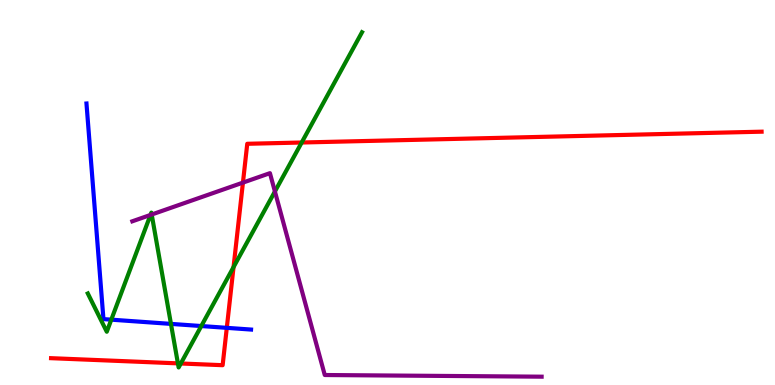[{'lines': ['blue', 'red'], 'intersections': [{'x': 2.93, 'y': 1.48}]}, {'lines': ['green', 'red'], 'intersections': [{'x': 2.3, 'y': 0.562}, {'x': 2.33, 'y': 0.559}, {'x': 3.01, 'y': 3.06}, {'x': 3.89, 'y': 6.3}]}, {'lines': ['purple', 'red'], 'intersections': [{'x': 3.13, 'y': 5.26}]}, {'lines': ['blue', 'green'], 'intersections': [{'x': 1.44, 'y': 1.7}, {'x': 2.21, 'y': 1.59}, {'x': 2.6, 'y': 1.53}]}, {'lines': ['blue', 'purple'], 'intersections': []}, {'lines': ['green', 'purple'], 'intersections': [{'x': 1.94, 'y': 4.42}, {'x': 1.96, 'y': 4.43}, {'x': 3.55, 'y': 5.03}]}]